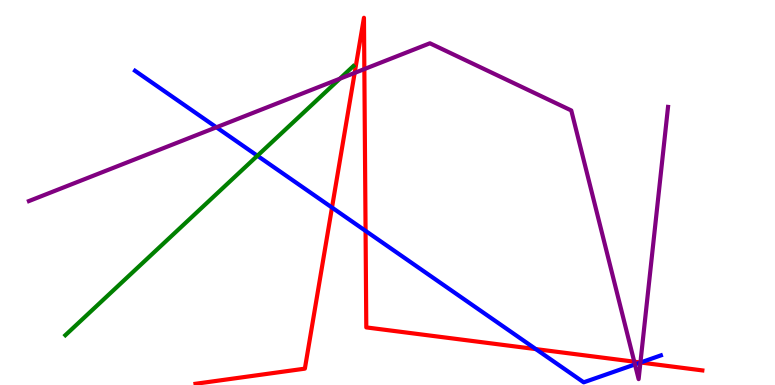[{'lines': ['blue', 'red'], 'intersections': [{'x': 4.28, 'y': 4.61}, {'x': 4.72, 'y': 4.0}, {'x': 6.91, 'y': 0.932}, {'x': 8.26, 'y': 0.584}]}, {'lines': ['green', 'red'], 'intersections': []}, {'lines': ['purple', 'red'], 'intersections': [{'x': 4.58, 'y': 8.11}, {'x': 4.7, 'y': 8.21}, {'x': 8.18, 'y': 0.605}, {'x': 8.26, 'y': 0.585}]}, {'lines': ['blue', 'green'], 'intersections': [{'x': 3.32, 'y': 5.95}]}, {'lines': ['blue', 'purple'], 'intersections': [{'x': 2.79, 'y': 6.69}, {'x': 8.19, 'y': 0.534}, {'x': 8.26, 'y': 0.584}]}, {'lines': ['green', 'purple'], 'intersections': [{'x': 4.38, 'y': 7.96}]}]